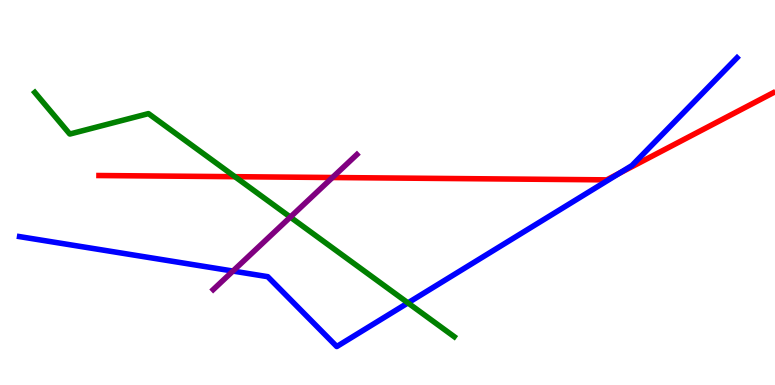[{'lines': ['blue', 'red'], 'intersections': [{'x': 7.99, 'y': 5.5}]}, {'lines': ['green', 'red'], 'intersections': [{'x': 3.03, 'y': 5.41}]}, {'lines': ['purple', 'red'], 'intersections': [{'x': 4.29, 'y': 5.39}]}, {'lines': ['blue', 'green'], 'intersections': [{'x': 5.26, 'y': 2.13}]}, {'lines': ['blue', 'purple'], 'intersections': [{'x': 3.01, 'y': 2.96}]}, {'lines': ['green', 'purple'], 'intersections': [{'x': 3.75, 'y': 4.36}]}]